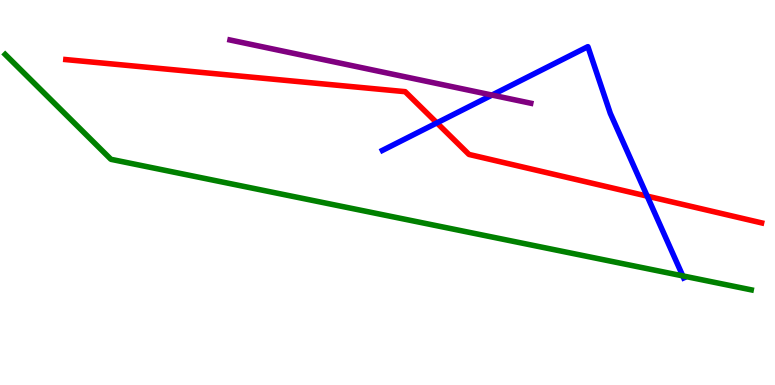[{'lines': ['blue', 'red'], 'intersections': [{'x': 5.64, 'y': 6.81}, {'x': 8.35, 'y': 4.91}]}, {'lines': ['green', 'red'], 'intersections': []}, {'lines': ['purple', 'red'], 'intersections': []}, {'lines': ['blue', 'green'], 'intersections': [{'x': 8.81, 'y': 2.83}]}, {'lines': ['blue', 'purple'], 'intersections': [{'x': 6.35, 'y': 7.53}]}, {'lines': ['green', 'purple'], 'intersections': []}]